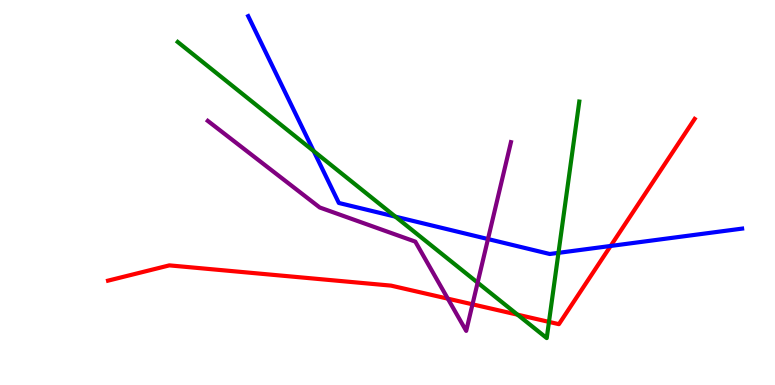[{'lines': ['blue', 'red'], 'intersections': [{'x': 7.88, 'y': 3.61}]}, {'lines': ['green', 'red'], 'intersections': [{'x': 6.68, 'y': 1.83}, {'x': 7.08, 'y': 1.64}]}, {'lines': ['purple', 'red'], 'intersections': [{'x': 5.78, 'y': 2.24}, {'x': 6.1, 'y': 2.1}]}, {'lines': ['blue', 'green'], 'intersections': [{'x': 4.05, 'y': 6.08}, {'x': 5.1, 'y': 4.37}, {'x': 7.21, 'y': 3.43}]}, {'lines': ['blue', 'purple'], 'intersections': [{'x': 6.3, 'y': 3.79}]}, {'lines': ['green', 'purple'], 'intersections': [{'x': 6.16, 'y': 2.66}]}]